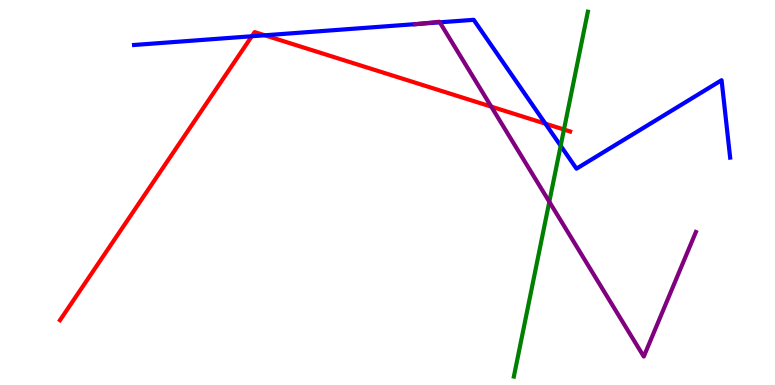[{'lines': ['blue', 'red'], 'intersections': [{'x': 3.25, 'y': 9.06}, {'x': 3.42, 'y': 9.08}, {'x': 7.04, 'y': 6.79}]}, {'lines': ['green', 'red'], 'intersections': [{'x': 7.28, 'y': 6.64}]}, {'lines': ['purple', 'red'], 'intersections': [{'x': 6.34, 'y': 7.23}]}, {'lines': ['blue', 'green'], 'intersections': [{'x': 7.23, 'y': 6.21}]}, {'lines': ['blue', 'purple'], 'intersections': [{'x': 5.41, 'y': 9.38}, {'x': 5.67, 'y': 9.42}]}, {'lines': ['green', 'purple'], 'intersections': [{'x': 7.09, 'y': 4.76}]}]